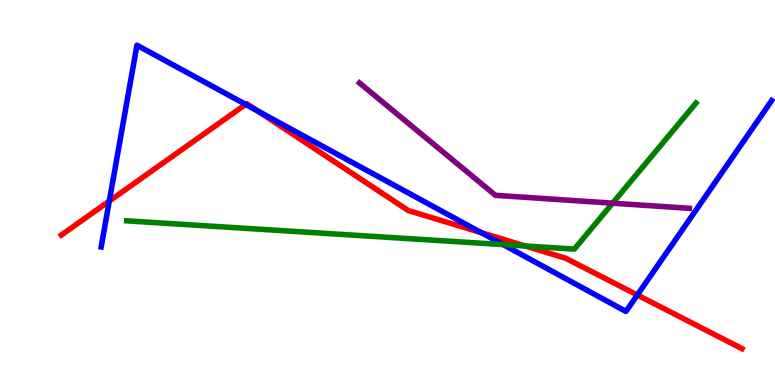[{'lines': ['blue', 'red'], 'intersections': [{'x': 1.41, 'y': 4.78}, {'x': 3.17, 'y': 7.29}, {'x': 3.32, 'y': 7.12}, {'x': 6.21, 'y': 3.96}, {'x': 8.22, 'y': 2.34}]}, {'lines': ['green', 'red'], 'intersections': [{'x': 6.78, 'y': 3.61}]}, {'lines': ['purple', 'red'], 'intersections': []}, {'lines': ['blue', 'green'], 'intersections': [{'x': 6.49, 'y': 3.65}]}, {'lines': ['blue', 'purple'], 'intersections': []}, {'lines': ['green', 'purple'], 'intersections': [{'x': 7.9, 'y': 4.72}]}]